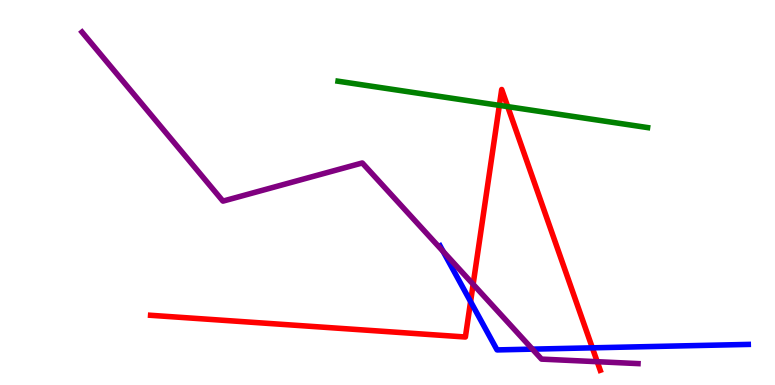[{'lines': ['blue', 'red'], 'intersections': [{'x': 6.07, 'y': 2.17}, {'x': 7.64, 'y': 0.965}]}, {'lines': ['green', 'red'], 'intersections': [{'x': 6.44, 'y': 7.26}, {'x': 6.55, 'y': 7.23}]}, {'lines': ['purple', 'red'], 'intersections': [{'x': 6.1, 'y': 2.62}, {'x': 7.71, 'y': 0.605}]}, {'lines': ['blue', 'green'], 'intersections': []}, {'lines': ['blue', 'purple'], 'intersections': [{'x': 5.72, 'y': 3.47}, {'x': 6.87, 'y': 0.931}]}, {'lines': ['green', 'purple'], 'intersections': []}]